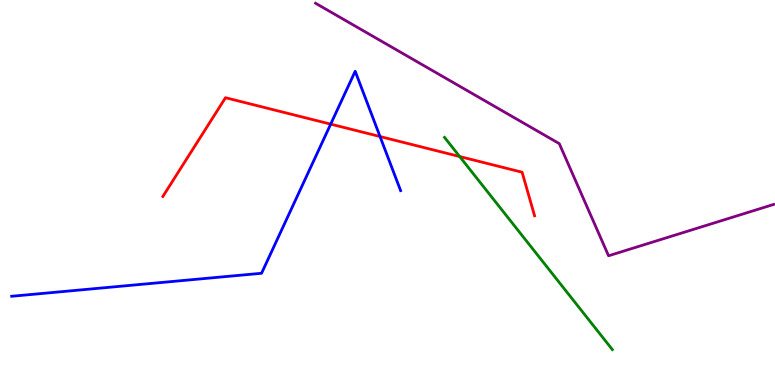[{'lines': ['blue', 'red'], 'intersections': [{'x': 4.27, 'y': 6.78}, {'x': 4.9, 'y': 6.45}]}, {'lines': ['green', 'red'], 'intersections': [{'x': 5.93, 'y': 5.93}]}, {'lines': ['purple', 'red'], 'intersections': []}, {'lines': ['blue', 'green'], 'intersections': []}, {'lines': ['blue', 'purple'], 'intersections': []}, {'lines': ['green', 'purple'], 'intersections': []}]